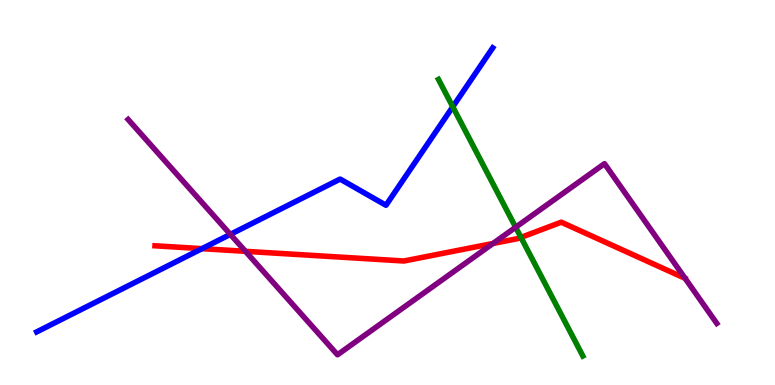[{'lines': ['blue', 'red'], 'intersections': [{'x': 2.61, 'y': 3.54}]}, {'lines': ['green', 'red'], 'intersections': [{'x': 6.72, 'y': 3.83}]}, {'lines': ['purple', 'red'], 'intersections': [{'x': 3.17, 'y': 3.47}, {'x': 6.36, 'y': 3.68}]}, {'lines': ['blue', 'green'], 'intersections': [{'x': 5.84, 'y': 7.23}]}, {'lines': ['blue', 'purple'], 'intersections': [{'x': 2.97, 'y': 3.91}]}, {'lines': ['green', 'purple'], 'intersections': [{'x': 6.65, 'y': 4.1}]}]